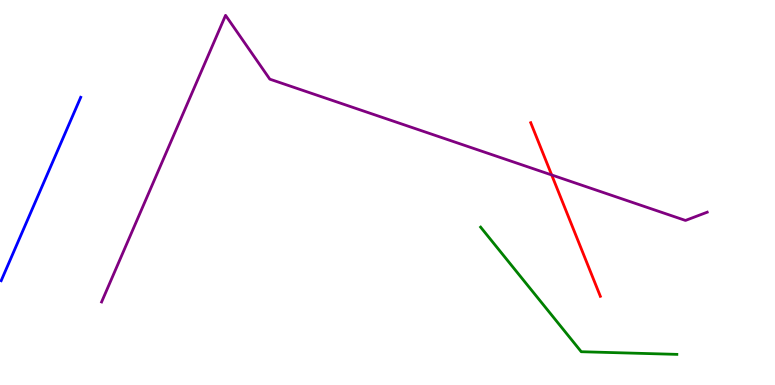[{'lines': ['blue', 'red'], 'intersections': []}, {'lines': ['green', 'red'], 'intersections': []}, {'lines': ['purple', 'red'], 'intersections': [{'x': 7.12, 'y': 5.46}]}, {'lines': ['blue', 'green'], 'intersections': []}, {'lines': ['blue', 'purple'], 'intersections': []}, {'lines': ['green', 'purple'], 'intersections': []}]